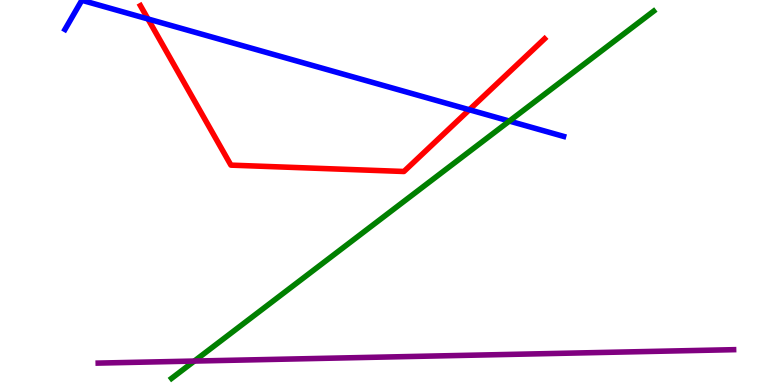[{'lines': ['blue', 'red'], 'intersections': [{'x': 1.91, 'y': 9.51}, {'x': 6.06, 'y': 7.15}]}, {'lines': ['green', 'red'], 'intersections': []}, {'lines': ['purple', 'red'], 'intersections': []}, {'lines': ['blue', 'green'], 'intersections': [{'x': 6.57, 'y': 6.86}]}, {'lines': ['blue', 'purple'], 'intersections': []}, {'lines': ['green', 'purple'], 'intersections': [{'x': 2.51, 'y': 0.622}]}]